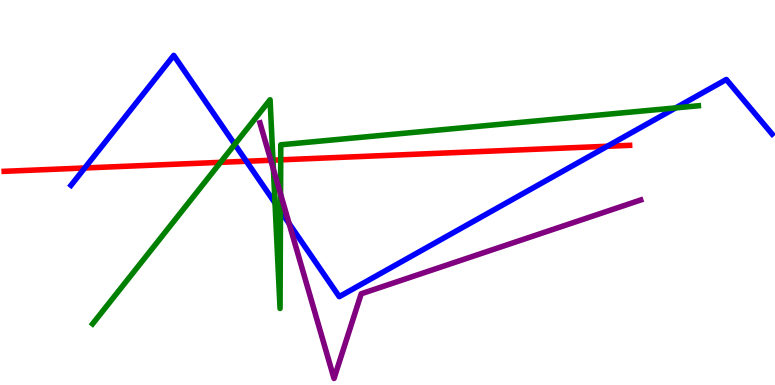[{'lines': ['blue', 'red'], 'intersections': [{'x': 1.09, 'y': 5.64}, {'x': 3.18, 'y': 5.81}, {'x': 7.84, 'y': 6.2}]}, {'lines': ['green', 'red'], 'intersections': [{'x': 2.85, 'y': 5.78}, {'x': 3.52, 'y': 5.84}, {'x': 3.62, 'y': 5.85}]}, {'lines': ['purple', 'red'], 'intersections': [{'x': 3.49, 'y': 5.84}]}, {'lines': ['blue', 'green'], 'intersections': [{'x': 3.03, 'y': 6.25}, {'x': 3.55, 'y': 4.73}, {'x': 3.62, 'y': 4.52}, {'x': 8.72, 'y': 7.2}]}, {'lines': ['blue', 'purple'], 'intersections': [{'x': 3.73, 'y': 4.19}]}, {'lines': ['green', 'purple'], 'intersections': [{'x': 3.53, 'y': 5.6}, {'x': 3.62, 'y': 4.96}]}]